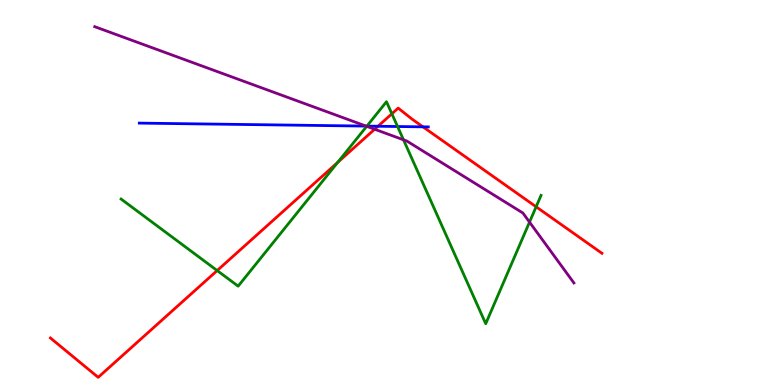[{'lines': ['blue', 'red'], 'intersections': [{'x': 4.88, 'y': 6.72}, {'x': 5.46, 'y': 6.71}]}, {'lines': ['green', 'red'], 'intersections': [{'x': 2.8, 'y': 2.97}, {'x': 4.36, 'y': 5.78}, {'x': 5.06, 'y': 7.04}, {'x': 6.92, 'y': 4.63}]}, {'lines': ['purple', 'red'], 'intersections': [{'x': 4.83, 'y': 6.64}]}, {'lines': ['blue', 'green'], 'intersections': [{'x': 4.73, 'y': 6.72}, {'x': 5.13, 'y': 6.71}]}, {'lines': ['blue', 'purple'], 'intersections': [{'x': 4.72, 'y': 6.72}]}, {'lines': ['green', 'purple'], 'intersections': [{'x': 4.73, 'y': 6.72}, {'x': 5.21, 'y': 6.37}, {'x': 6.83, 'y': 4.23}]}]